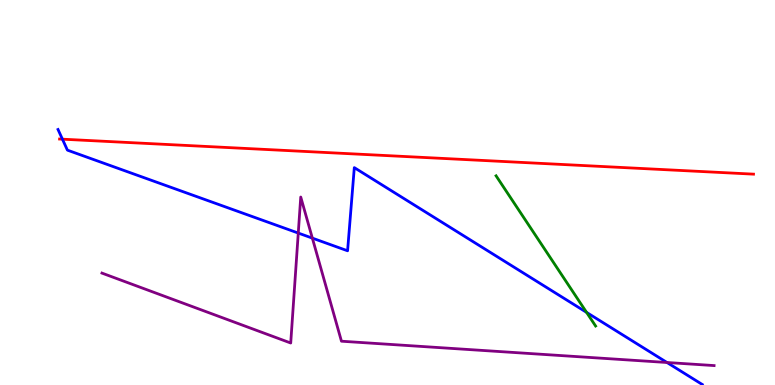[{'lines': ['blue', 'red'], 'intersections': [{'x': 0.805, 'y': 6.39}]}, {'lines': ['green', 'red'], 'intersections': []}, {'lines': ['purple', 'red'], 'intersections': []}, {'lines': ['blue', 'green'], 'intersections': [{'x': 7.57, 'y': 1.89}]}, {'lines': ['blue', 'purple'], 'intersections': [{'x': 3.85, 'y': 3.95}, {'x': 4.03, 'y': 3.81}, {'x': 8.61, 'y': 0.584}]}, {'lines': ['green', 'purple'], 'intersections': []}]